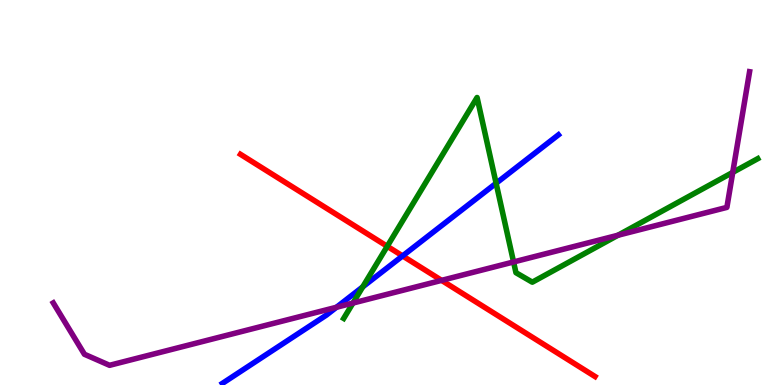[{'lines': ['blue', 'red'], 'intersections': [{'x': 5.19, 'y': 3.35}]}, {'lines': ['green', 'red'], 'intersections': [{'x': 5.0, 'y': 3.6}]}, {'lines': ['purple', 'red'], 'intersections': [{'x': 5.7, 'y': 2.72}]}, {'lines': ['blue', 'green'], 'intersections': [{'x': 4.68, 'y': 2.55}, {'x': 6.4, 'y': 5.24}]}, {'lines': ['blue', 'purple'], 'intersections': [{'x': 4.34, 'y': 2.02}]}, {'lines': ['green', 'purple'], 'intersections': [{'x': 4.55, 'y': 2.13}, {'x': 6.63, 'y': 3.2}, {'x': 7.97, 'y': 3.89}, {'x': 9.45, 'y': 5.52}]}]